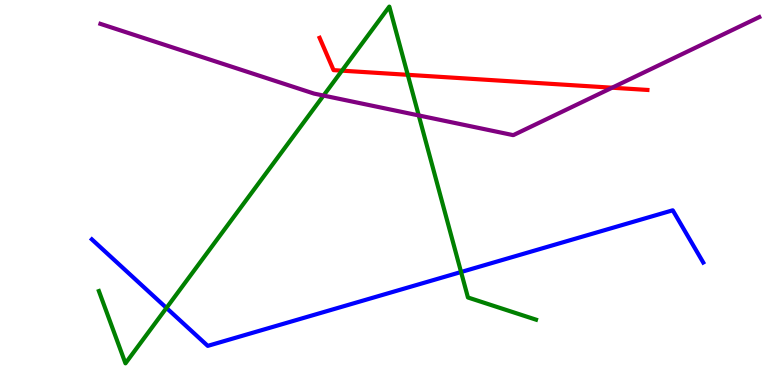[{'lines': ['blue', 'red'], 'intersections': []}, {'lines': ['green', 'red'], 'intersections': [{'x': 4.41, 'y': 8.16}, {'x': 5.26, 'y': 8.06}]}, {'lines': ['purple', 'red'], 'intersections': [{'x': 7.9, 'y': 7.72}]}, {'lines': ['blue', 'green'], 'intersections': [{'x': 2.15, 'y': 2.0}, {'x': 5.95, 'y': 2.93}]}, {'lines': ['blue', 'purple'], 'intersections': []}, {'lines': ['green', 'purple'], 'intersections': [{'x': 4.17, 'y': 7.52}, {'x': 5.4, 'y': 7.0}]}]